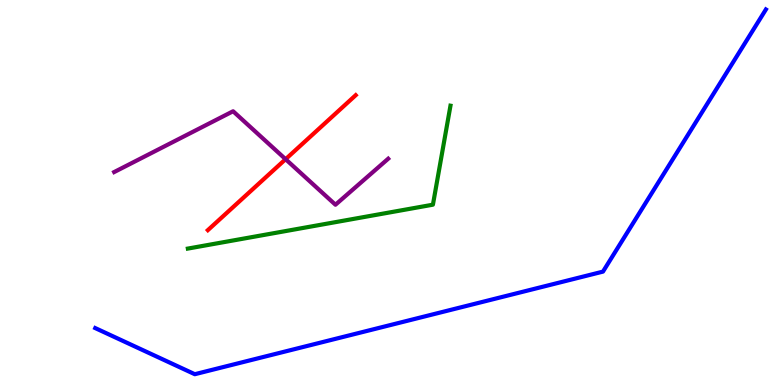[{'lines': ['blue', 'red'], 'intersections': []}, {'lines': ['green', 'red'], 'intersections': []}, {'lines': ['purple', 'red'], 'intersections': [{'x': 3.69, 'y': 5.86}]}, {'lines': ['blue', 'green'], 'intersections': []}, {'lines': ['blue', 'purple'], 'intersections': []}, {'lines': ['green', 'purple'], 'intersections': []}]